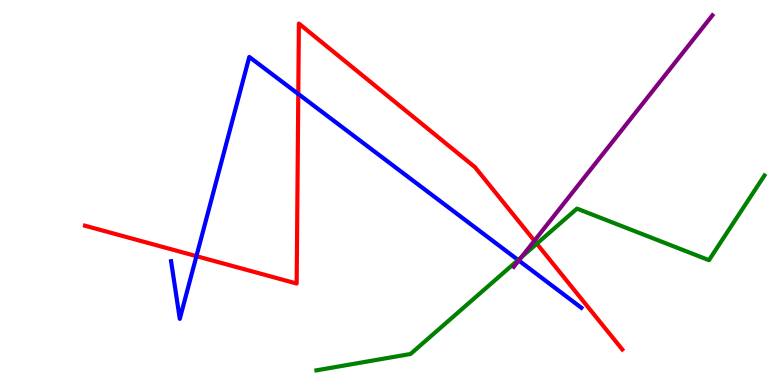[{'lines': ['blue', 'red'], 'intersections': [{'x': 2.53, 'y': 3.35}, {'x': 3.85, 'y': 7.56}]}, {'lines': ['green', 'red'], 'intersections': [{'x': 6.93, 'y': 3.67}]}, {'lines': ['purple', 'red'], 'intersections': [{'x': 6.9, 'y': 3.75}]}, {'lines': ['blue', 'green'], 'intersections': [{'x': 6.69, 'y': 3.25}]}, {'lines': ['blue', 'purple'], 'intersections': [{'x': 6.69, 'y': 3.23}]}, {'lines': ['green', 'purple'], 'intersections': [{'x': 6.73, 'y': 3.32}]}]